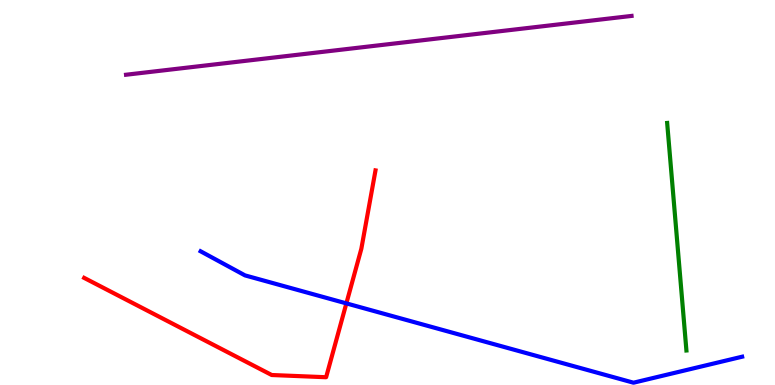[{'lines': ['blue', 'red'], 'intersections': [{'x': 4.47, 'y': 2.12}]}, {'lines': ['green', 'red'], 'intersections': []}, {'lines': ['purple', 'red'], 'intersections': []}, {'lines': ['blue', 'green'], 'intersections': []}, {'lines': ['blue', 'purple'], 'intersections': []}, {'lines': ['green', 'purple'], 'intersections': []}]